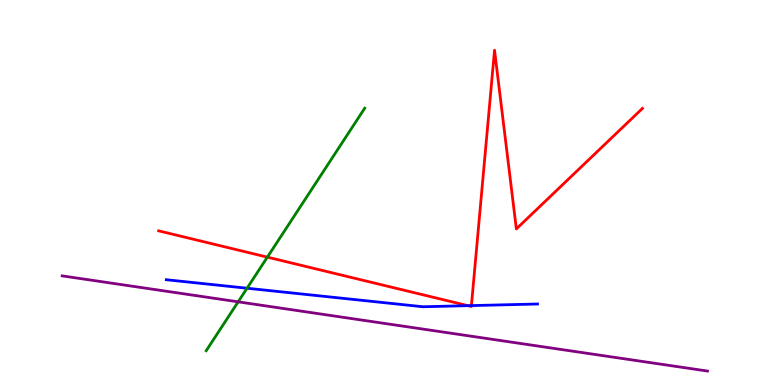[{'lines': ['blue', 'red'], 'intersections': [{'x': 6.04, 'y': 2.06}, {'x': 6.08, 'y': 2.06}]}, {'lines': ['green', 'red'], 'intersections': [{'x': 3.45, 'y': 3.32}]}, {'lines': ['purple', 'red'], 'intersections': []}, {'lines': ['blue', 'green'], 'intersections': [{'x': 3.19, 'y': 2.51}]}, {'lines': ['blue', 'purple'], 'intersections': []}, {'lines': ['green', 'purple'], 'intersections': [{'x': 3.07, 'y': 2.16}]}]